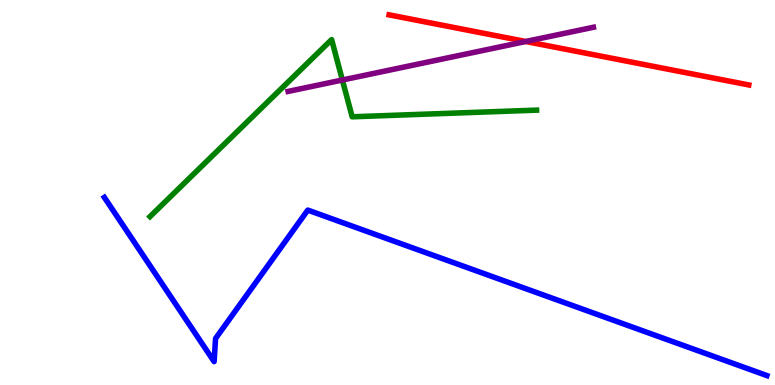[{'lines': ['blue', 'red'], 'intersections': []}, {'lines': ['green', 'red'], 'intersections': []}, {'lines': ['purple', 'red'], 'intersections': [{'x': 6.78, 'y': 8.92}]}, {'lines': ['blue', 'green'], 'intersections': []}, {'lines': ['blue', 'purple'], 'intersections': []}, {'lines': ['green', 'purple'], 'intersections': [{'x': 4.42, 'y': 7.92}]}]